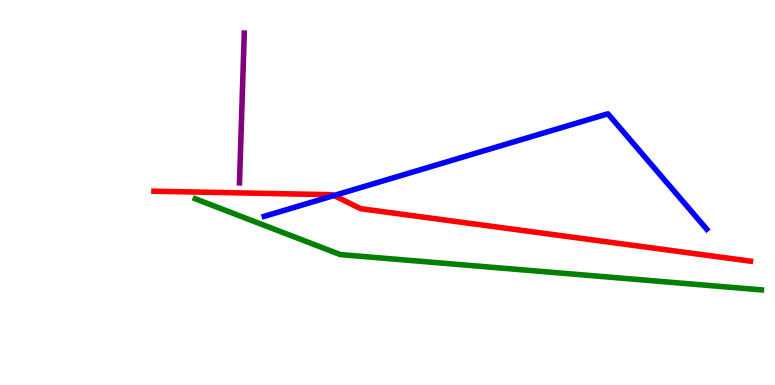[{'lines': ['blue', 'red'], 'intersections': [{'x': 4.31, 'y': 4.92}]}, {'lines': ['green', 'red'], 'intersections': []}, {'lines': ['purple', 'red'], 'intersections': []}, {'lines': ['blue', 'green'], 'intersections': []}, {'lines': ['blue', 'purple'], 'intersections': []}, {'lines': ['green', 'purple'], 'intersections': []}]